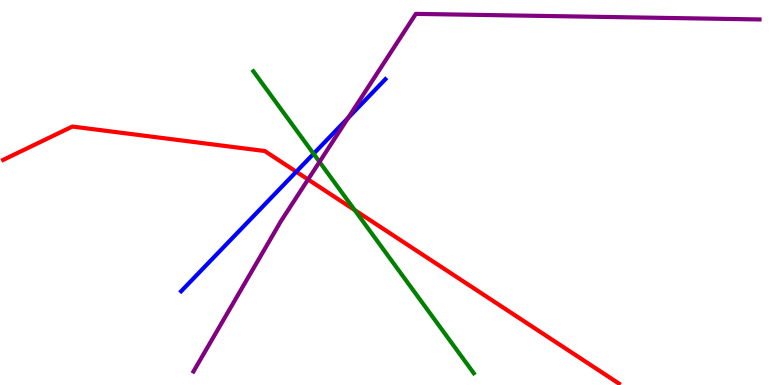[{'lines': ['blue', 'red'], 'intersections': [{'x': 3.82, 'y': 5.54}]}, {'lines': ['green', 'red'], 'intersections': [{'x': 4.58, 'y': 4.54}]}, {'lines': ['purple', 'red'], 'intersections': [{'x': 3.98, 'y': 5.34}]}, {'lines': ['blue', 'green'], 'intersections': [{'x': 4.05, 'y': 6.01}]}, {'lines': ['blue', 'purple'], 'intersections': [{'x': 4.49, 'y': 6.94}]}, {'lines': ['green', 'purple'], 'intersections': [{'x': 4.12, 'y': 5.8}]}]